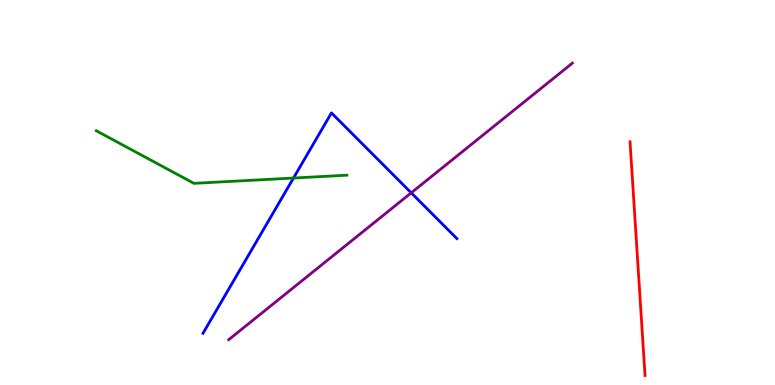[{'lines': ['blue', 'red'], 'intersections': []}, {'lines': ['green', 'red'], 'intersections': []}, {'lines': ['purple', 'red'], 'intersections': []}, {'lines': ['blue', 'green'], 'intersections': [{'x': 3.79, 'y': 5.38}]}, {'lines': ['blue', 'purple'], 'intersections': [{'x': 5.31, 'y': 4.99}]}, {'lines': ['green', 'purple'], 'intersections': []}]